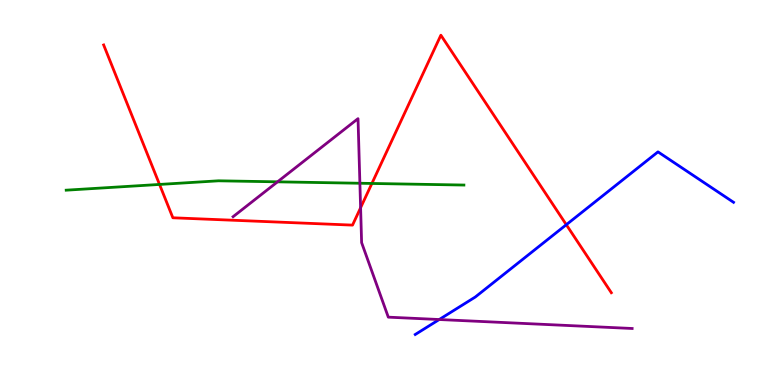[{'lines': ['blue', 'red'], 'intersections': [{'x': 7.31, 'y': 4.16}]}, {'lines': ['green', 'red'], 'intersections': [{'x': 2.06, 'y': 5.21}, {'x': 4.8, 'y': 5.23}]}, {'lines': ['purple', 'red'], 'intersections': [{'x': 4.65, 'y': 4.6}]}, {'lines': ['blue', 'green'], 'intersections': []}, {'lines': ['blue', 'purple'], 'intersections': [{'x': 5.67, 'y': 1.7}]}, {'lines': ['green', 'purple'], 'intersections': [{'x': 3.58, 'y': 5.28}, {'x': 4.64, 'y': 5.24}]}]